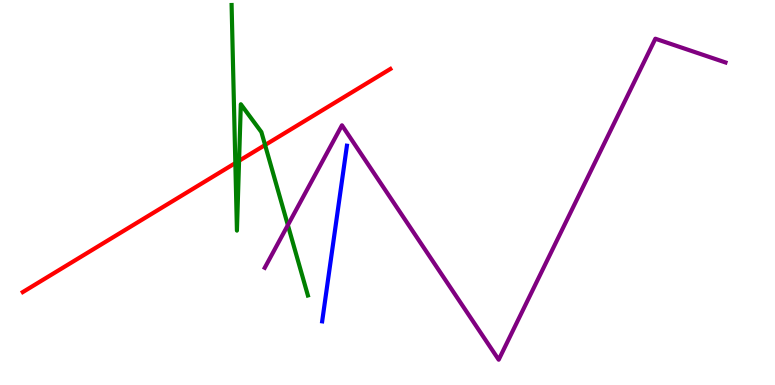[{'lines': ['blue', 'red'], 'intersections': []}, {'lines': ['green', 'red'], 'intersections': [{'x': 3.04, 'y': 5.76}, {'x': 3.08, 'y': 5.82}, {'x': 3.42, 'y': 6.23}]}, {'lines': ['purple', 'red'], 'intersections': []}, {'lines': ['blue', 'green'], 'intersections': []}, {'lines': ['blue', 'purple'], 'intersections': []}, {'lines': ['green', 'purple'], 'intersections': [{'x': 3.71, 'y': 4.15}]}]